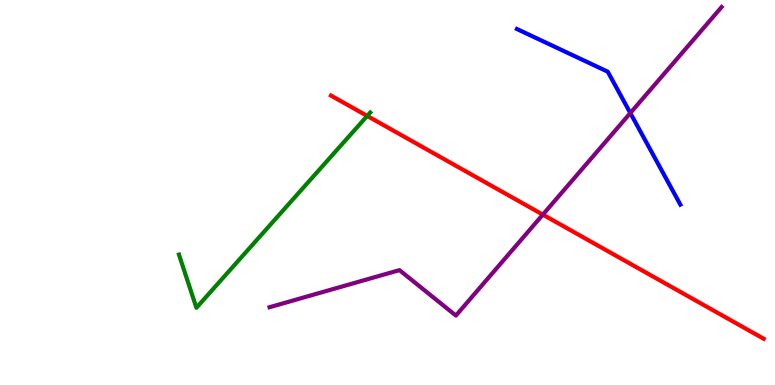[{'lines': ['blue', 'red'], 'intersections': []}, {'lines': ['green', 'red'], 'intersections': [{'x': 4.74, 'y': 6.99}]}, {'lines': ['purple', 'red'], 'intersections': [{'x': 7.0, 'y': 4.43}]}, {'lines': ['blue', 'green'], 'intersections': []}, {'lines': ['blue', 'purple'], 'intersections': [{'x': 8.13, 'y': 7.06}]}, {'lines': ['green', 'purple'], 'intersections': []}]